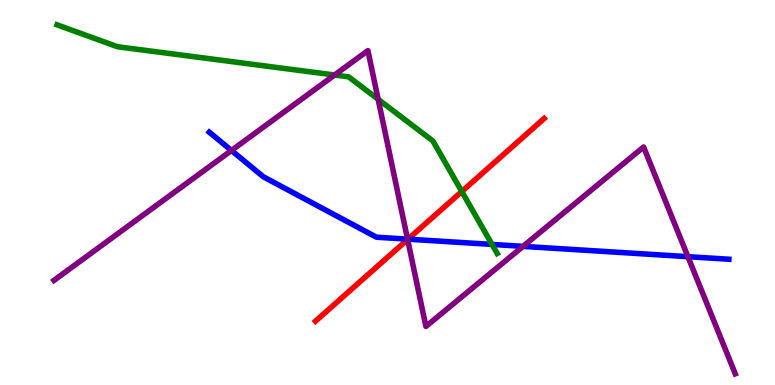[{'lines': ['blue', 'red'], 'intersections': [{'x': 5.26, 'y': 3.79}]}, {'lines': ['green', 'red'], 'intersections': [{'x': 5.96, 'y': 5.03}]}, {'lines': ['purple', 'red'], 'intersections': [{'x': 5.26, 'y': 3.78}]}, {'lines': ['blue', 'green'], 'intersections': [{'x': 6.35, 'y': 3.65}]}, {'lines': ['blue', 'purple'], 'intersections': [{'x': 2.99, 'y': 6.09}, {'x': 5.26, 'y': 3.79}, {'x': 6.75, 'y': 3.6}, {'x': 8.88, 'y': 3.33}]}, {'lines': ['green', 'purple'], 'intersections': [{'x': 4.32, 'y': 8.05}, {'x': 4.88, 'y': 7.42}]}]